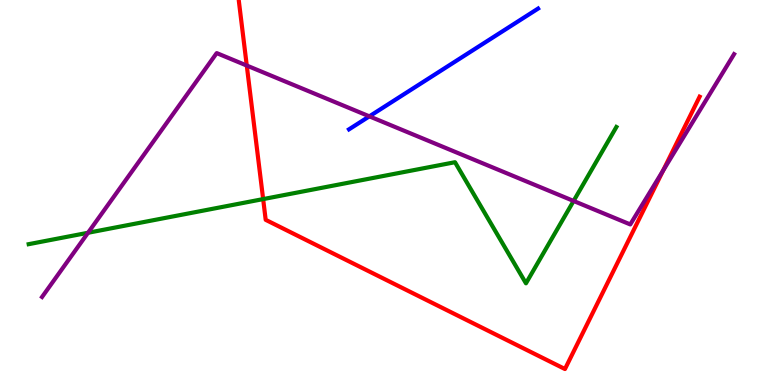[{'lines': ['blue', 'red'], 'intersections': []}, {'lines': ['green', 'red'], 'intersections': [{'x': 3.4, 'y': 4.83}]}, {'lines': ['purple', 'red'], 'intersections': [{'x': 3.18, 'y': 8.3}, {'x': 8.56, 'y': 5.57}]}, {'lines': ['blue', 'green'], 'intersections': []}, {'lines': ['blue', 'purple'], 'intersections': [{'x': 4.77, 'y': 6.98}]}, {'lines': ['green', 'purple'], 'intersections': [{'x': 1.14, 'y': 3.95}, {'x': 7.4, 'y': 4.78}]}]